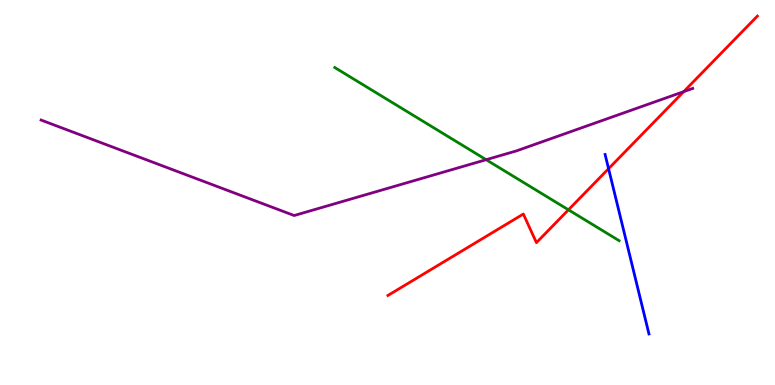[{'lines': ['blue', 'red'], 'intersections': [{'x': 7.85, 'y': 5.62}]}, {'lines': ['green', 'red'], 'intersections': [{'x': 7.33, 'y': 4.55}]}, {'lines': ['purple', 'red'], 'intersections': [{'x': 8.82, 'y': 7.62}]}, {'lines': ['blue', 'green'], 'intersections': []}, {'lines': ['blue', 'purple'], 'intersections': []}, {'lines': ['green', 'purple'], 'intersections': [{'x': 6.27, 'y': 5.85}]}]